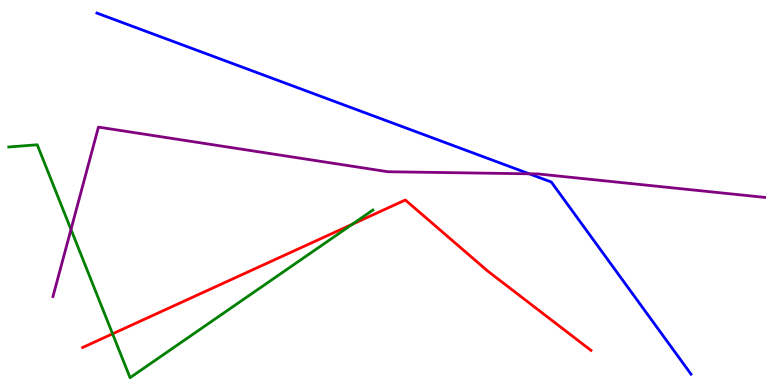[{'lines': ['blue', 'red'], 'intersections': []}, {'lines': ['green', 'red'], 'intersections': [{'x': 1.45, 'y': 1.33}, {'x': 4.55, 'y': 4.18}]}, {'lines': ['purple', 'red'], 'intersections': []}, {'lines': ['blue', 'green'], 'intersections': []}, {'lines': ['blue', 'purple'], 'intersections': [{'x': 6.83, 'y': 5.49}]}, {'lines': ['green', 'purple'], 'intersections': [{'x': 0.916, 'y': 4.04}]}]